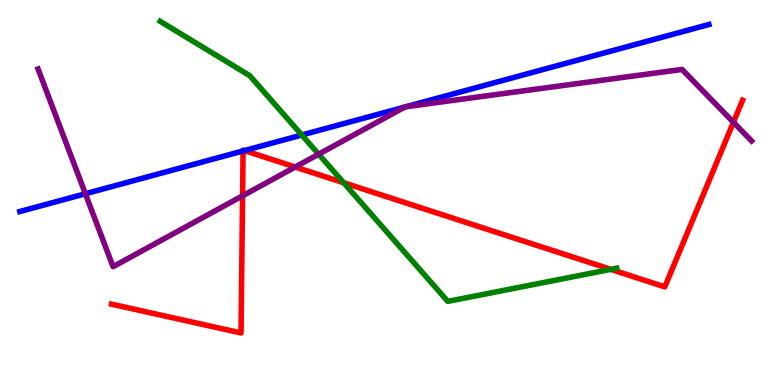[{'lines': ['blue', 'red'], 'intersections': [{'x': 3.14, 'y': 6.08}, {'x': 3.15, 'y': 6.09}]}, {'lines': ['green', 'red'], 'intersections': [{'x': 4.43, 'y': 5.25}, {'x': 7.88, 'y': 3.0}]}, {'lines': ['purple', 'red'], 'intersections': [{'x': 3.13, 'y': 4.91}, {'x': 3.81, 'y': 5.66}, {'x': 9.46, 'y': 6.82}]}, {'lines': ['blue', 'green'], 'intersections': [{'x': 3.89, 'y': 6.49}]}, {'lines': ['blue', 'purple'], 'intersections': [{'x': 1.1, 'y': 4.97}, {'x': 5.22, 'y': 7.22}, {'x': 5.24, 'y': 7.23}]}, {'lines': ['green', 'purple'], 'intersections': [{'x': 4.11, 'y': 5.99}]}]